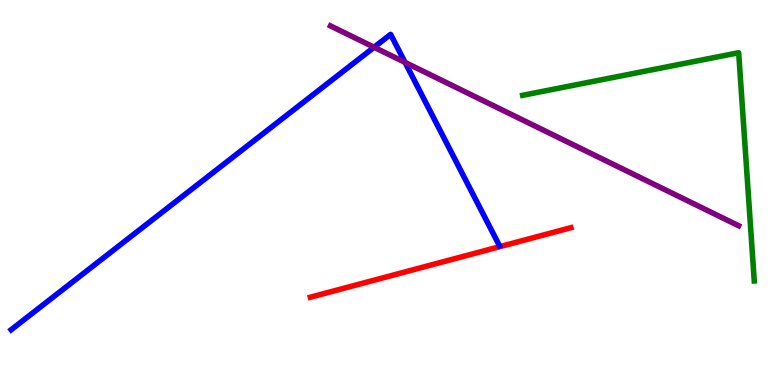[{'lines': ['blue', 'red'], 'intersections': []}, {'lines': ['green', 'red'], 'intersections': []}, {'lines': ['purple', 'red'], 'intersections': []}, {'lines': ['blue', 'green'], 'intersections': []}, {'lines': ['blue', 'purple'], 'intersections': [{'x': 4.83, 'y': 8.77}, {'x': 5.23, 'y': 8.38}]}, {'lines': ['green', 'purple'], 'intersections': []}]